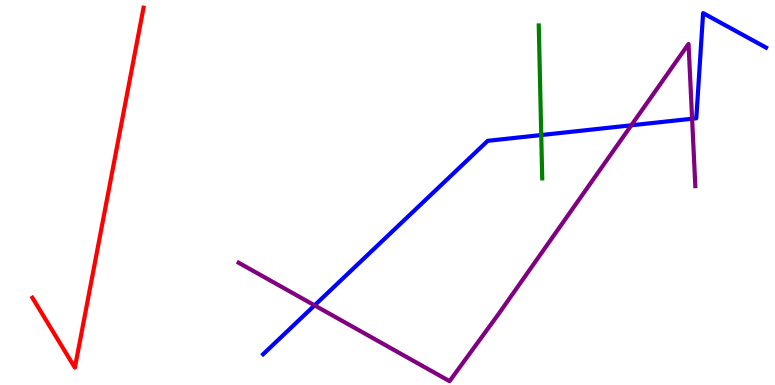[{'lines': ['blue', 'red'], 'intersections': []}, {'lines': ['green', 'red'], 'intersections': []}, {'lines': ['purple', 'red'], 'intersections': []}, {'lines': ['blue', 'green'], 'intersections': [{'x': 6.98, 'y': 6.49}]}, {'lines': ['blue', 'purple'], 'intersections': [{'x': 4.06, 'y': 2.07}, {'x': 8.15, 'y': 6.75}, {'x': 8.93, 'y': 6.92}]}, {'lines': ['green', 'purple'], 'intersections': []}]